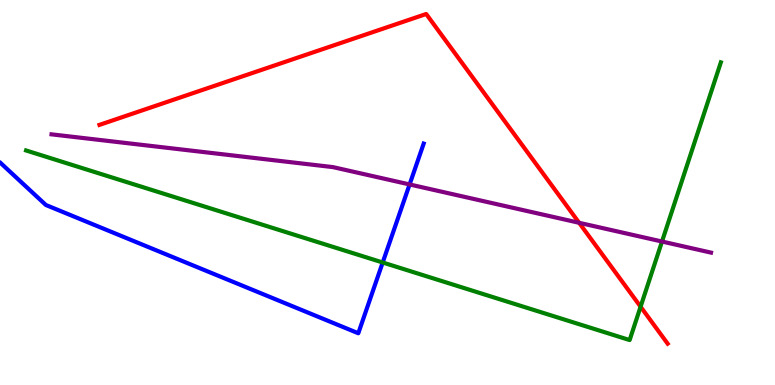[{'lines': ['blue', 'red'], 'intersections': []}, {'lines': ['green', 'red'], 'intersections': [{'x': 8.27, 'y': 2.03}]}, {'lines': ['purple', 'red'], 'intersections': [{'x': 7.47, 'y': 4.21}]}, {'lines': ['blue', 'green'], 'intersections': [{'x': 4.94, 'y': 3.18}]}, {'lines': ['blue', 'purple'], 'intersections': [{'x': 5.29, 'y': 5.21}]}, {'lines': ['green', 'purple'], 'intersections': [{'x': 8.54, 'y': 3.73}]}]